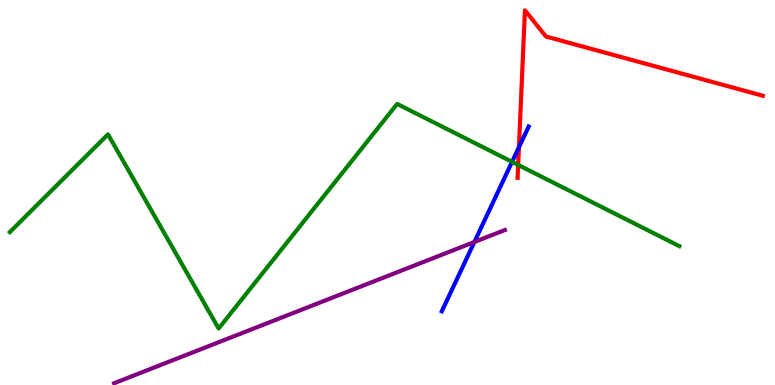[{'lines': ['blue', 'red'], 'intersections': [{'x': 6.7, 'y': 6.18}]}, {'lines': ['green', 'red'], 'intersections': [{'x': 6.69, 'y': 5.72}]}, {'lines': ['purple', 'red'], 'intersections': []}, {'lines': ['blue', 'green'], 'intersections': [{'x': 6.61, 'y': 5.8}]}, {'lines': ['blue', 'purple'], 'intersections': [{'x': 6.12, 'y': 3.71}]}, {'lines': ['green', 'purple'], 'intersections': []}]